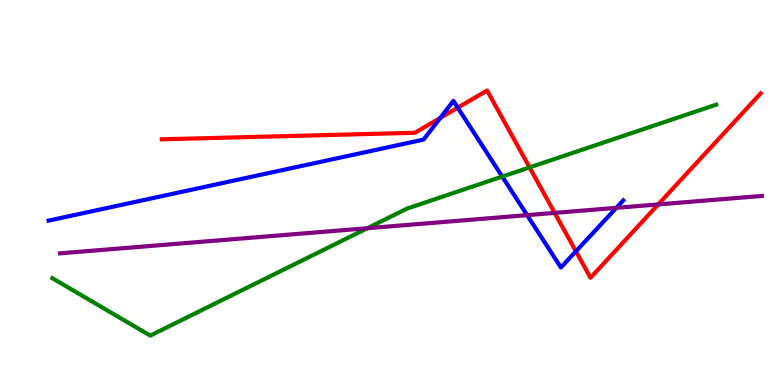[{'lines': ['blue', 'red'], 'intersections': [{'x': 5.68, 'y': 6.94}, {'x': 5.91, 'y': 7.2}, {'x': 7.43, 'y': 3.47}]}, {'lines': ['green', 'red'], 'intersections': [{'x': 6.83, 'y': 5.65}]}, {'lines': ['purple', 'red'], 'intersections': [{'x': 7.16, 'y': 4.47}, {'x': 8.49, 'y': 4.69}]}, {'lines': ['blue', 'green'], 'intersections': [{'x': 6.48, 'y': 5.41}]}, {'lines': ['blue', 'purple'], 'intersections': [{'x': 6.8, 'y': 4.41}, {'x': 7.95, 'y': 4.6}]}, {'lines': ['green', 'purple'], 'intersections': [{'x': 4.74, 'y': 4.07}]}]